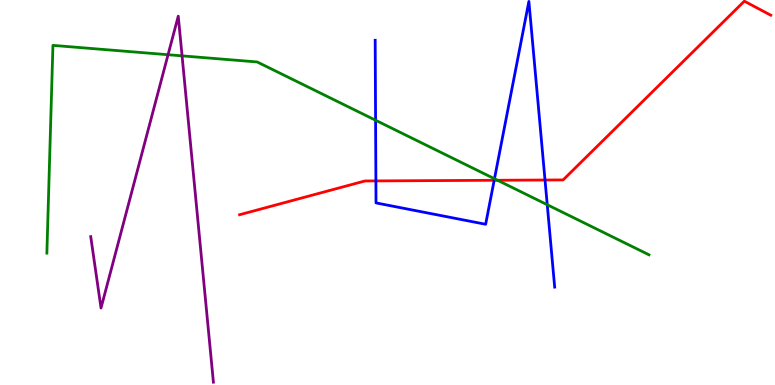[{'lines': ['blue', 'red'], 'intersections': [{'x': 4.85, 'y': 5.3}, {'x': 6.38, 'y': 5.32}, {'x': 7.03, 'y': 5.32}]}, {'lines': ['green', 'red'], 'intersections': [{'x': 6.42, 'y': 5.32}]}, {'lines': ['purple', 'red'], 'intersections': []}, {'lines': ['blue', 'green'], 'intersections': [{'x': 4.85, 'y': 6.88}, {'x': 6.38, 'y': 5.36}, {'x': 7.06, 'y': 4.68}]}, {'lines': ['blue', 'purple'], 'intersections': []}, {'lines': ['green', 'purple'], 'intersections': [{'x': 2.17, 'y': 8.58}, {'x': 2.35, 'y': 8.55}]}]